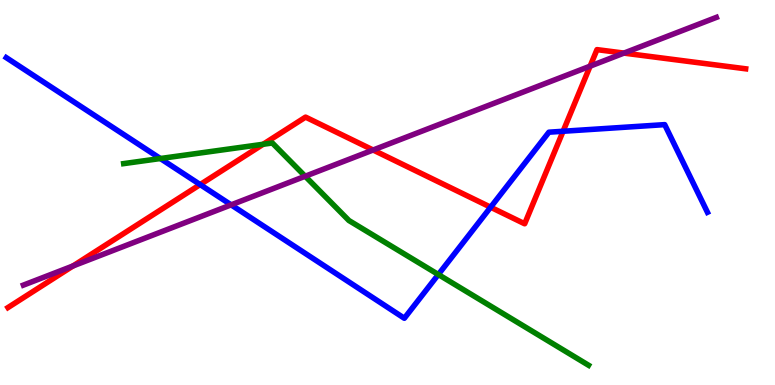[{'lines': ['blue', 'red'], 'intersections': [{'x': 2.58, 'y': 5.21}, {'x': 6.33, 'y': 4.62}, {'x': 7.27, 'y': 6.59}]}, {'lines': ['green', 'red'], 'intersections': [{'x': 3.4, 'y': 6.25}]}, {'lines': ['purple', 'red'], 'intersections': [{'x': 0.942, 'y': 3.09}, {'x': 4.81, 'y': 6.1}, {'x': 7.61, 'y': 8.28}, {'x': 8.05, 'y': 8.62}]}, {'lines': ['blue', 'green'], 'intersections': [{'x': 2.07, 'y': 5.88}, {'x': 5.66, 'y': 2.87}]}, {'lines': ['blue', 'purple'], 'intersections': [{'x': 2.98, 'y': 4.68}]}, {'lines': ['green', 'purple'], 'intersections': [{'x': 3.94, 'y': 5.42}]}]